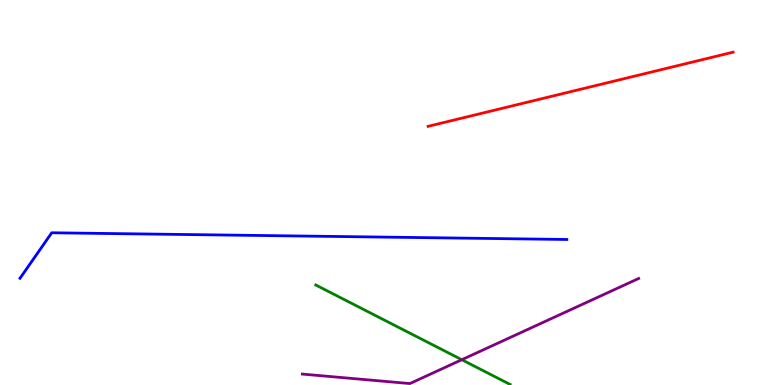[{'lines': ['blue', 'red'], 'intersections': []}, {'lines': ['green', 'red'], 'intersections': []}, {'lines': ['purple', 'red'], 'intersections': []}, {'lines': ['blue', 'green'], 'intersections': []}, {'lines': ['blue', 'purple'], 'intersections': []}, {'lines': ['green', 'purple'], 'intersections': [{'x': 5.96, 'y': 0.657}]}]